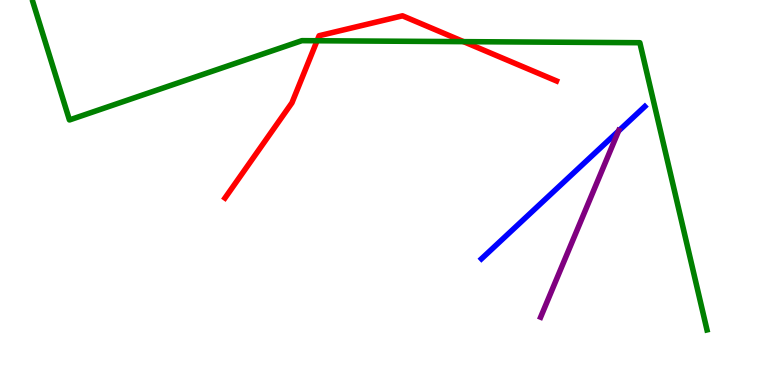[{'lines': ['blue', 'red'], 'intersections': []}, {'lines': ['green', 'red'], 'intersections': [{'x': 4.09, 'y': 8.94}, {'x': 5.98, 'y': 8.92}]}, {'lines': ['purple', 'red'], 'intersections': []}, {'lines': ['blue', 'green'], 'intersections': []}, {'lines': ['blue', 'purple'], 'intersections': [{'x': 7.98, 'y': 6.6}]}, {'lines': ['green', 'purple'], 'intersections': []}]